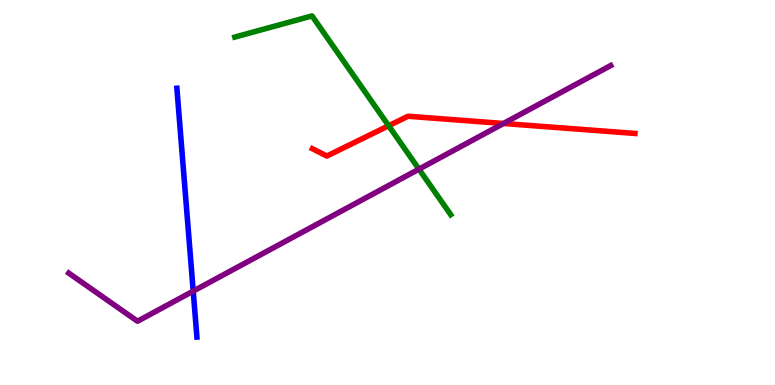[{'lines': ['blue', 'red'], 'intersections': []}, {'lines': ['green', 'red'], 'intersections': [{'x': 5.01, 'y': 6.73}]}, {'lines': ['purple', 'red'], 'intersections': [{'x': 6.5, 'y': 6.79}]}, {'lines': ['blue', 'green'], 'intersections': []}, {'lines': ['blue', 'purple'], 'intersections': [{'x': 2.49, 'y': 2.44}]}, {'lines': ['green', 'purple'], 'intersections': [{'x': 5.41, 'y': 5.61}]}]